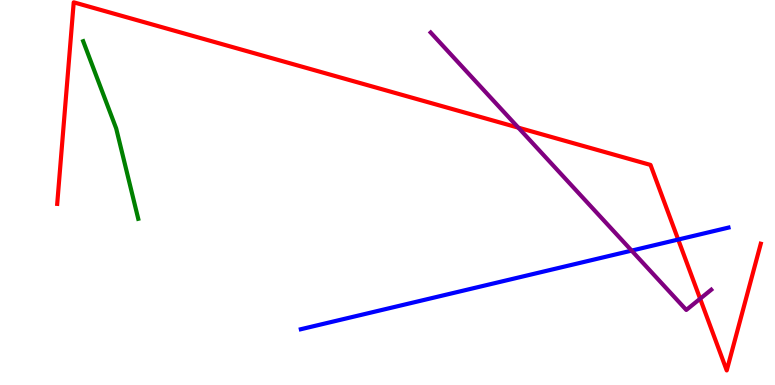[{'lines': ['blue', 'red'], 'intersections': [{'x': 8.75, 'y': 3.78}]}, {'lines': ['green', 'red'], 'intersections': []}, {'lines': ['purple', 'red'], 'intersections': [{'x': 6.69, 'y': 6.68}, {'x': 9.03, 'y': 2.24}]}, {'lines': ['blue', 'green'], 'intersections': []}, {'lines': ['blue', 'purple'], 'intersections': [{'x': 8.15, 'y': 3.49}]}, {'lines': ['green', 'purple'], 'intersections': []}]